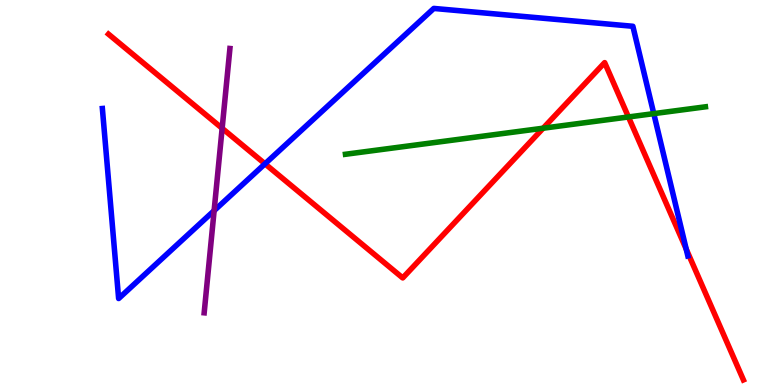[{'lines': ['blue', 'red'], 'intersections': [{'x': 3.42, 'y': 5.75}, {'x': 8.85, 'y': 3.53}]}, {'lines': ['green', 'red'], 'intersections': [{'x': 7.01, 'y': 6.67}, {'x': 8.11, 'y': 6.96}]}, {'lines': ['purple', 'red'], 'intersections': [{'x': 2.87, 'y': 6.67}]}, {'lines': ['blue', 'green'], 'intersections': [{'x': 8.44, 'y': 7.05}]}, {'lines': ['blue', 'purple'], 'intersections': [{'x': 2.76, 'y': 4.53}]}, {'lines': ['green', 'purple'], 'intersections': []}]